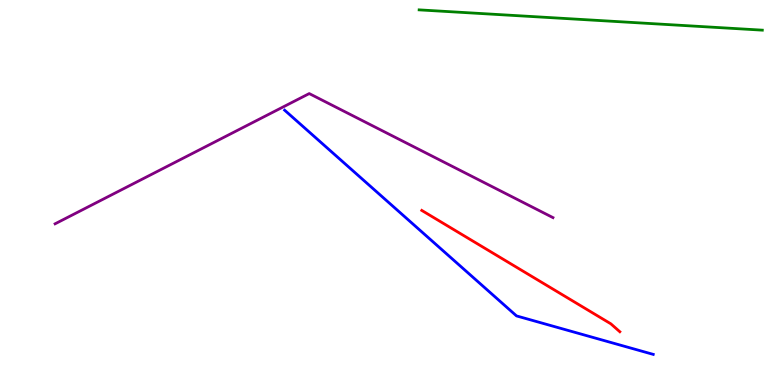[{'lines': ['blue', 'red'], 'intersections': []}, {'lines': ['green', 'red'], 'intersections': []}, {'lines': ['purple', 'red'], 'intersections': []}, {'lines': ['blue', 'green'], 'intersections': []}, {'lines': ['blue', 'purple'], 'intersections': []}, {'lines': ['green', 'purple'], 'intersections': []}]